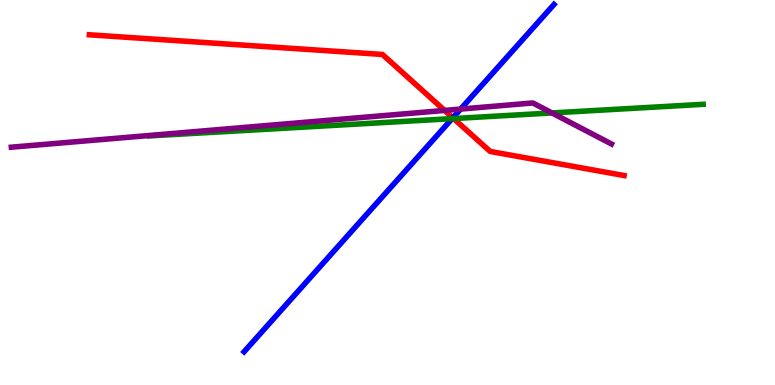[{'lines': ['blue', 'red'], 'intersections': [{'x': 5.84, 'y': 6.94}]}, {'lines': ['green', 'red'], 'intersections': [{'x': 5.85, 'y': 6.92}]}, {'lines': ['purple', 'red'], 'intersections': [{'x': 5.74, 'y': 7.13}]}, {'lines': ['blue', 'green'], 'intersections': [{'x': 5.83, 'y': 6.92}]}, {'lines': ['blue', 'purple'], 'intersections': [{'x': 5.94, 'y': 7.17}]}, {'lines': ['green', 'purple'], 'intersections': [{'x': 7.12, 'y': 7.07}]}]